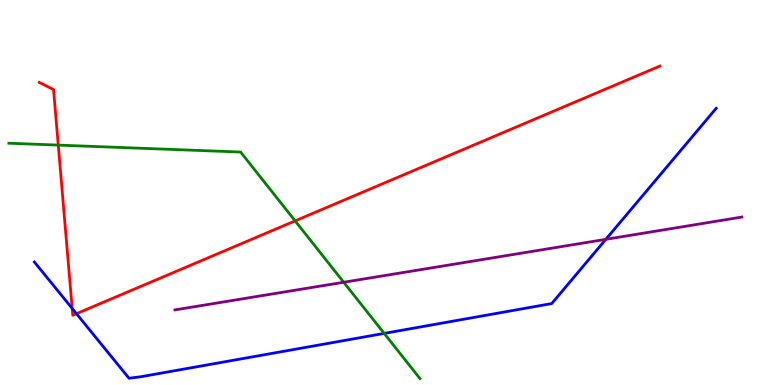[{'lines': ['blue', 'red'], 'intersections': [{'x': 0.931, 'y': 1.99}, {'x': 0.986, 'y': 1.85}]}, {'lines': ['green', 'red'], 'intersections': [{'x': 0.752, 'y': 6.23}, {'x': 3.81, 'y': 4.26}]}, {'lines': ['purple', 'red'], 'intersections': []}, {'lines': ['blue', 'green'], 'intersections': [{'x': 4.96, 'y': 1.34}]}, {'lines': ['blue', 'purple'], 'intersections': [{'x': 7.82, 'y': 3.78}]}, {'lines': ['green', 'purple'], 'intersections': [{'x': 4.43, 'y': 2.67}]}]